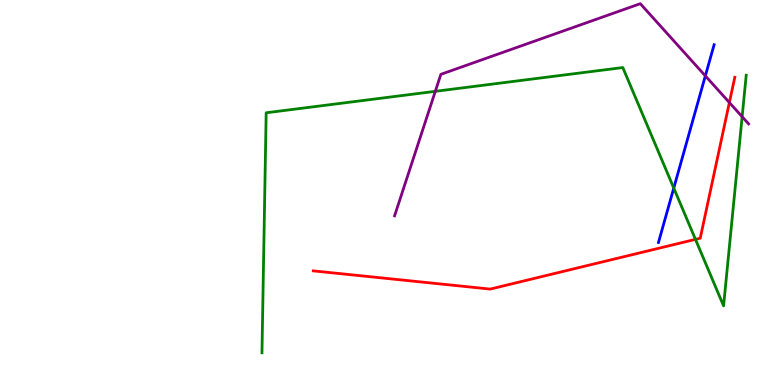[{'lines': ['blue', 'red'], 'intersections': []}, {'lines': ['green', 'red'], 'intersections': [{'x': 8.97, 'y': 3.78}]}, {'lines': ['purple', 'red'], 'intersections': [{'x': 9.41, 'y': 7.34}]}, {'lines': ['blue', 'green'], 'intersections': [{'x': 8.69, 'y': 5.11}]}, {'lines': ['blue', 'purple'], 'intersections': [{'x': 9.1, 'y': 8.03}]}, {'lines': ['green', 'purple'], 'intersections': [{'x': 5.62, 'y': 7.63}, {'x': 9.58, 'y': 6.97}]}]